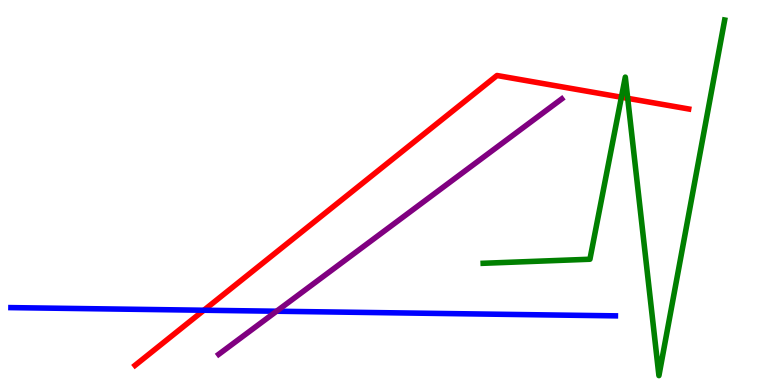[{'lines': ['blue', 'red'], 'intersections': [{'x': 2.63, 'y': 1.94}]}, {'lines': ['green', 'red'], 'intersections': [{'x': 8.02, 'y': 7.47}, {'x': 8.1, 'y': 7.45}]}, {'lines': ['purple', 'red'], 'intersections': []}, {'lines': ['blue', 'green'], 'intersections': []}, {'lines': ['blue', 'purple'], 'intersections': [{'x': 3.57, 'y': 1.92}]}, {'lines': ['green', 'purple'], 'intersections': []}]